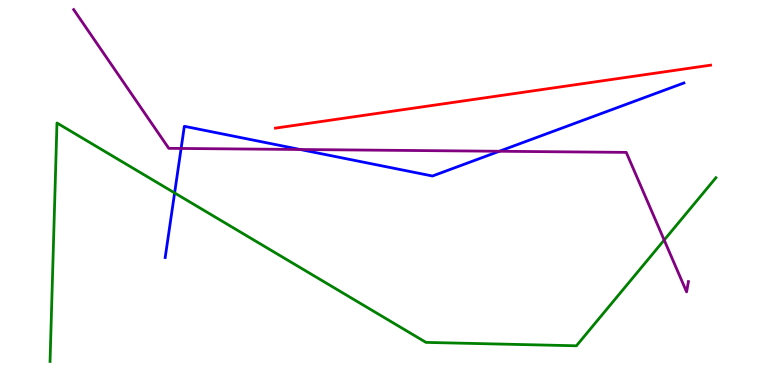[{'lines': ['blue', 'red'], 'intersections': []}, {'lines': ['green', 'red'], 'intersections': []}, {'lines': ['purple', 'red'], 'intersections': []}, {'lines': ['blue', 'green'], 'intersections': [{'x': 2.25, 'y': 4.99}]}, {'lines': ['blue', 'purple'], 'intersections': [{'x': 2.34, 'y': 6.14}, {'x': 3.87, 'y': 6.12}, {'x': 6.44, 'y': 6.07}]}, {'lines': ['green', 'purple'], 'intersections': [{'x': 8.57, 'y': 3.76}]}]